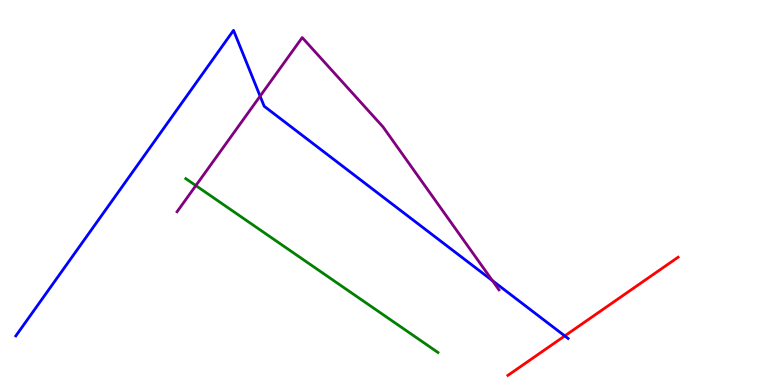[{'lines': ['blue', 'red'], 'intersections': [{'x': 7.29, 'y': 1.28}]}, {'lines': ['green', 'red'], 'intersections': []}, {'lines': ['purple', 'red'], 'intersections': []}, {'lines': ['blue', 'green'], 'intersections': []}, {'lines': ['blue', 'purple'], 'intersections': [{'x': 3.36, 'y': 7.5}, {'x': 6.35, 'y': 2.71}]}, {'lines': ['green', 'purple'], 'intersections': [{'x': 2.53, 'y': 5.18}]}]